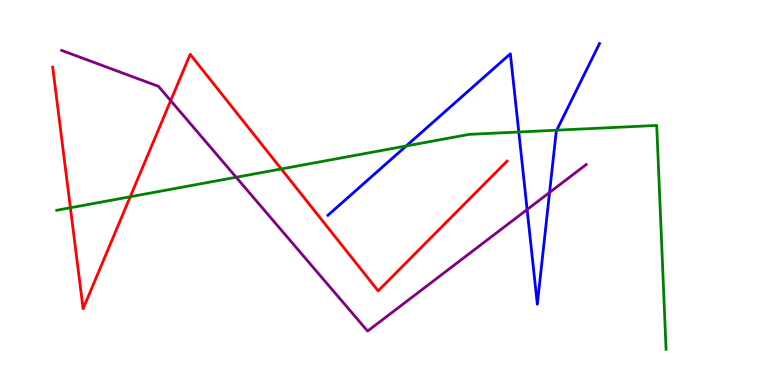[{'lines': ['blue', 'red'], 'intersections': []}, {'lines': ['green', 'red'], 'intersections': [{'x': 0.908, 'y': 4.6}, {'x': 1.68, 'y': 4.89}, {'x': 3.63, 'y': 5.61}]}, {'lines': ['purple', 'red'], 'intersections': [{'x': 2.2, 'y': 7.39}]}, {'lines': ['blue', 'green'], 'intersections': [{'x': 5.24, 'y': 6.21}, {'x': 6.69, 'y': 6.57}, {'x': 7.18, 'y': 6.62}]}, {'lines': ['blue', 'purple'], 'intersections': [{'x': 6.8, 'y': 4.56}, {'x': 7.09, 'y': 5.0}]}, {'lines': ['green', 'purple'], 'intersections': [{'x': 3.05, 'y': 5.4}]}]